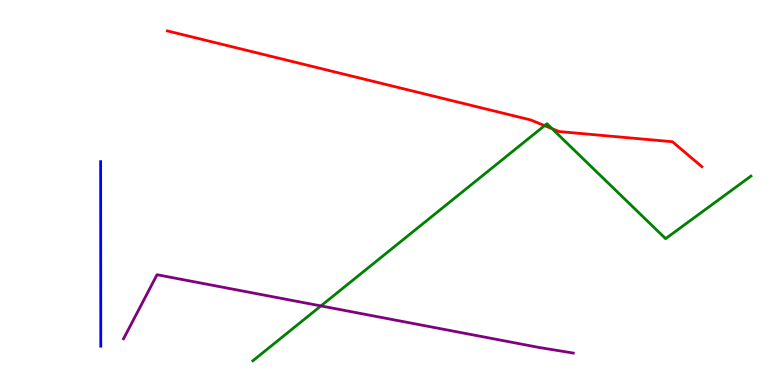[{'lines': ['blue', 'red'], 'intersections': []}, {'lines': ['green', 'red'], 'intersections': [{'x': 7.03, 'y': 6.74}, {'x': 7.12, 'y': 6.66}]}, {'lines': ['purple', 'red'], 'intersections': []}, {'lines': ['blue', 'green'], 'intersections': []}, {'lines': ['blue', 'purple'], 'intersections': []}, {'lines': ['green', 'purple'], 'intersections': [{'x': 4.14, 'y': 2.05}]}]